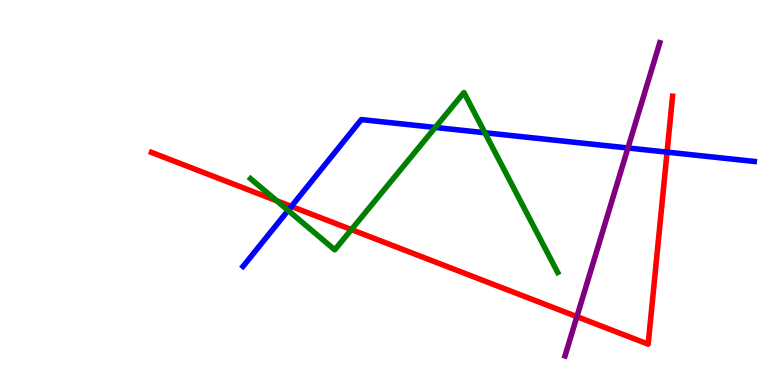[{'lines': ['blue', 'red'], 'intersections': [{'x': 3.76, 'y': 4.64}, {'x': 8.61, 'y': 6.05}]}, {'lines': ['green', 'red'], 'intersections': [{'x': 3.57, 'y': 4.79}, {'x': 4.53, 'y': 4.04}]}, {'lines': ['purple', 'red'], 'intersections': [{'x': 7.44, 'y': 1.78}]}, {'lines': ['blue', 'green'], 'intersections': [{'x': 3.72, 'y': 4.53}, {'x': 5.62, 'y': 6.69}, {'x': 6.26, 'y': 6.55}]}, {'lines': ['blue', 'purple'], 'intersections': [{'x': 8.1, 'y': 6.16}]}, {'lines': ['green', 'purple'], 'intersections': []}]